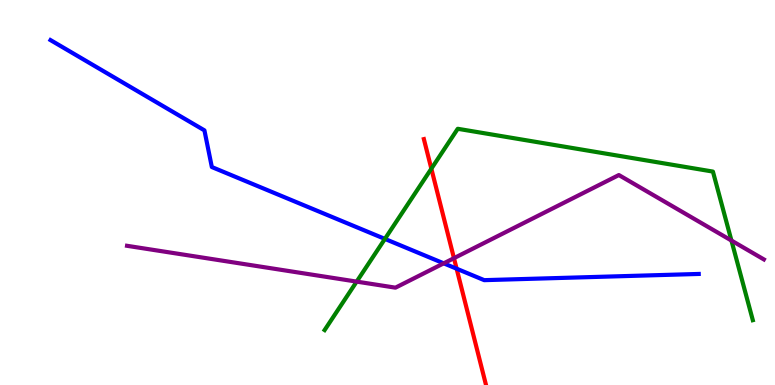[{'lines': ['blue', 'red'], 'intersections': [{'x': 5.89, 'y': 3.02}]}, {'lines': ['green', 'red'], 'intersections': [{'x': 5.57, 'y': 5.62}]}, {'lines': ['purple', 'red'], 'intersections': [{'x': 5.86, 'y': 3.29}]}, {'lines': ['blue', 'green'], 'intersections': [{'x': 4.97, 'y': 3.79}]}, {'lines': ['blue', 'purple'], 'intersections': [{'x': 5.73, 'y': 3.16}]}, {'lines': ['green', 'purple'], 'intersections': [{'x': 4.6, 'y': 2.69}, {'x': 9.44, 'y': 3.75}]}]